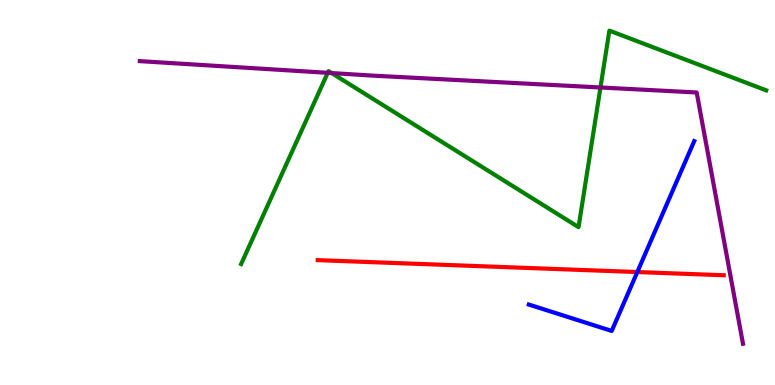[{'lines': ['blue', 'red'], 'intersections': [{'x': 8.22, 'y': 2.93}]}, {'lines': ['green', 'red'], 'intersections': []}, {'lines': ['purple', 'red'], 'intersections': []}, {'lines': ['blue', 'green'], 'intersections': []}, {'lines': ['blue', 'purple'], 'intersections': []}, {'lines': ['green', 'purple'], 'intersections': [{'x': 4.23, 'y': 8.11}, {'x': 4.28, 'y': 8.1}, {'x': 7.75, 'y': 7.73}]}]